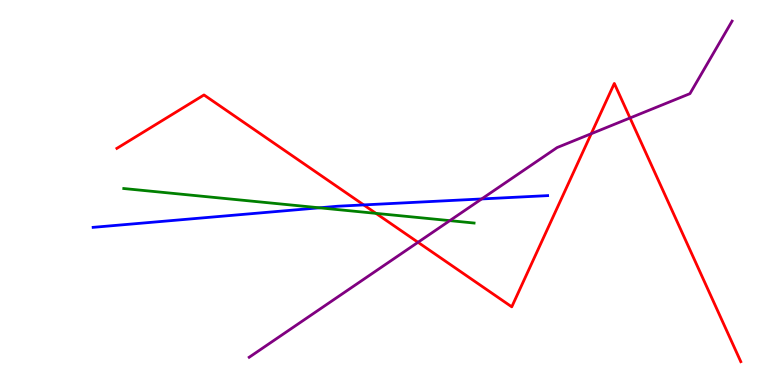[{'lines': ['blue', 'red'], 'intersections': [{'x': 4.69, 'y': 4.68}]}, {'lines': ['green', 'red'], 'intersections': [{'x': 4.85, 'y': 4.46}]}, {'lines': ['purple', 'red'], 'intersections': [{'x': 5.39, 'y': 3.71}, {'x': 7.63, 'y': 6.53}, {'x': 8.13, 'y': 6.94}]}, {'lines': ['blue', 'green'], 'intersections': [{'x': 4.12, 'y': 4.6}]}, {'lines': ['blue', 'purple'], 'intersections': [{'x': 6.21, 'y': 4.83}]}, {'lines': ['green', 'purple'], 'intersections': [{'x': 5.8, 'y': 4.27}]}]